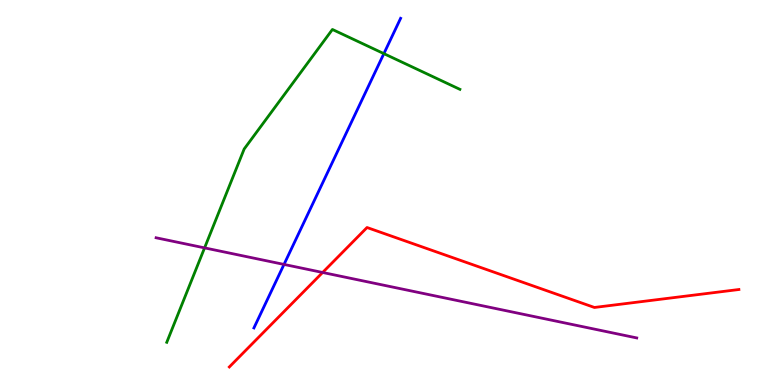[{'lines': ['blue', 'red'], 'intersections': []}, {'lines': ['green', 'red'], 'intersections': []}, {'lines': ['purple', 'red'], 'intersections': [{'x': 4.16, 'y': 2.92}]}, {'lines': ['blue', 'green'], 'intersections': [{'x': 4.95, 'y': 8.61}]}, {'lines': ['blue', 'purple'], 'intersections': [{'x': 3.66, 'y': 3.13}]}, {'lines': ['green', 'purple'], 'intersections': [{'x': 2.64, 'y': 3.56}]}]